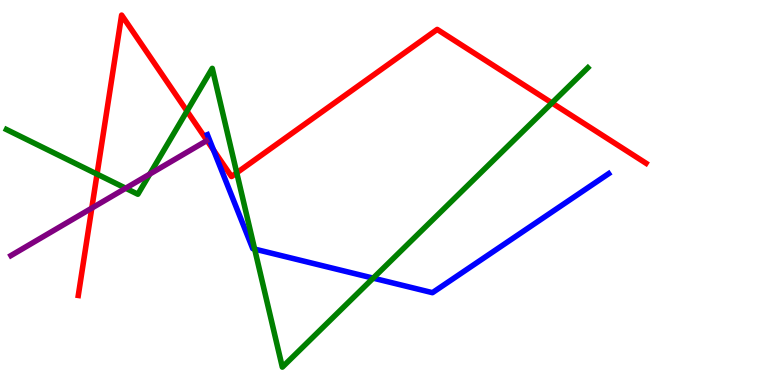[{'lines': ['blue', 'red'], 'intersections': [{'x': 2.75, 'y': 6.1}]}, {'lines': ['green', 'red'], 'intersections': [{'x': 1.25, 'y': 5.48}, {'x': 2.41, 'y': 7.11}, {'x': 3.05, 'y': 5.51}, {'x': 7.12, 'y': 7.33}]}, {'lines': ['purple', 'red'], 'intersections': [{'x': 1.18, 'y': 4.59}]}, {'lines': ['blue', 'green'], 'intersections': [{'x': 3.29, 'y': 3.53}, {'x': 4.81, 'y': 2.78}]}, {'lines': ['blue', 'purple'], 'intersections': []}, {'lines': ['green', 'purple'], 'intersections': [{'x': 1.62, 'y': 5.11}, {'x': 1.93, 'y': 5.48}]}]